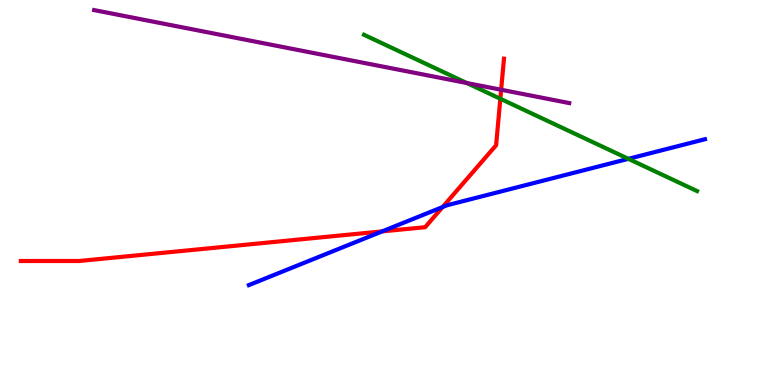[{'lines': ['blue', 'red'], 'intersections': [{'x': 4.93, 'y': 3.99}, {'x': 5.71, 'y': 4.62}]}, {'lines': ['green', 'red'], 'intersections': [{'x': 6.46, 'y': 7.43}]}, {'lines': ['purple', 'red'], 'intersections': [{'x': 6.47, 'y': 7.67}]}, {'lines': ['blue', 'green'], 'intersections': [{'x': 8.11, 'y': 5.87}]}, {'lines': ['blue', 'purple'], 'intersections': []}, {'lines': ['green', 'purple'], 'intersections': [{'x': 6.02, 'y': 7.84}]}]